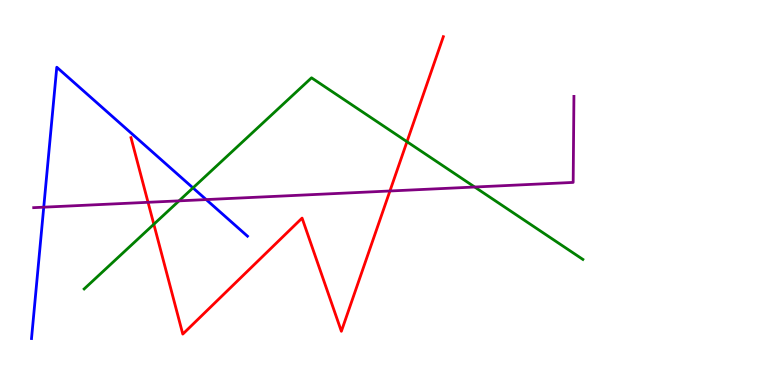[{'lines': ['blue', 'red'], 'intersections': []}, {'lines': ['green', 'red'], 'intersections': [{'x': 1.98, 'y': 4.18}, {'x': 5.25, 'y': 6.32}]}, {'lines': ['purple', 'red'], 'intersections': [{'x': 1.91, 'y': 4.75}, {'x': 5.03, 'y': 5.04}]}, {'lines': ['blue', 'green'], 'intersections': [{'x': 2.49, 'y': 5.12}]}, {'lines': ['blue', 'purple'], 'intersections': [{'x': 0.564, 'y': 4.62}, {'x': 2.66, 'y': 4.82}]}, {'lines': ['green', 'purple'], 'intersections': [{'x': 2.31, 'y': 4.78}, {'x': 6.13, 'y': 5.14}]}]